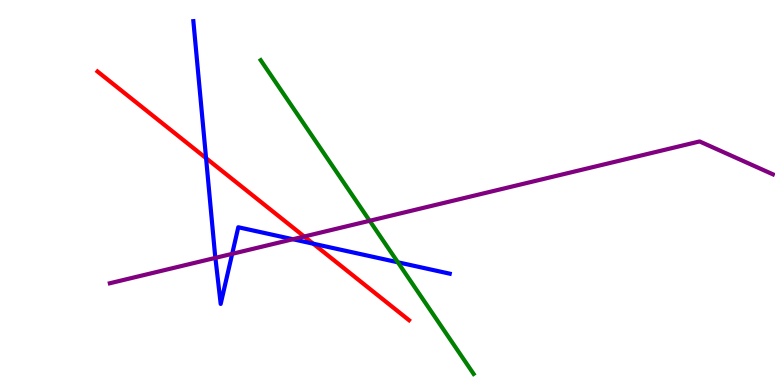[{'lines': ['blue', 'red'], 'intersections': [{'x': 2.66, 'y': 5.89}, {'x': 4.04, 'y': 3.67}]}, {'lines': ['green', 'red'], 'intersections': []}, {'lines': ['purple', 'red'], 'intersections': [{'x': 3.93, 'y': 3.86}]}, {'lines': ['blue', 'green'], 'intersections': [{'x': 5.13, 'y': 3.19}]}, {'lines': ['blue', 'purple'], 'intersections': [{'x': 2.78, 'y': 3.3}, {'x': 3.0, 'y': 3.41}, {'x': 3.78, 'y': 3.79}]}, {'lines': ['green', 'purple'], 'intersections': [{'x': 4.77, 'y': 4.27}]}]